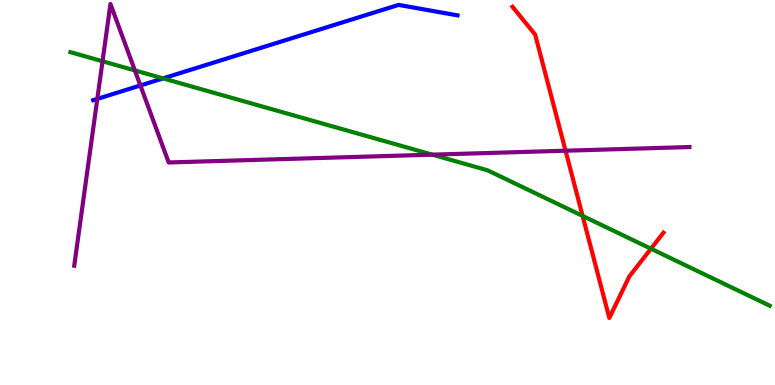[{'lines': ['blue', 'red'], 'intersections': []}, {'lines': ['green', 'red'], 'intersections': [{'x': 7.52, 'y': 4.39}, {'x': 8.4, 'y': 3.54}]}, {'lines': ['purple', 'red'], 'intersections': [{'x': 7.3, 'y': 6.09}]}, {'lines': ['blue', 'green'], 'intersections': [{'x': 2.1, 'y': 7.96}]}, {'lines': ['blue', 'purple'], 'intersections': [{'x': 1.26, 'y': 7.43}, {'x': 1.81, 'y': 7.78}]}, {'lines': ['green', 'purple'], 'intersections': [{'x': 1.32, 'y': 8.41}, {'x': 1.74, 'y': 8.17}, {'x': 5.58, 'y': 5.98}]}]